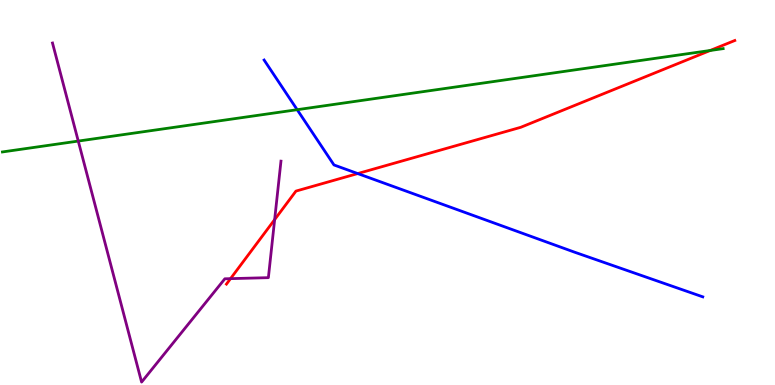[{'lines': ['blue', 'red'], 'intersections': [{'x': 4.62, 'y': 5.49}]}, {'lines': ['green', 'red'], 'intersections': [{'x': 9.16, 'y': 8.69}]}, {'lines': ['purple', 'red'], 'intersections': [{'x': 2.97, 'y': 2.76}, {'x': 3.54, 'y': 4.3}]}, {'lines': ['blue', 'green'], 'intersections': [{'x': 3.83, 'y': 7.15}]}, {'lines': ['blue', 'purple'], 'intersections': []}, {'lines': ['green', 'purple'], 'intersections': [{'x': 1.01, 'y': 6.34}]}]